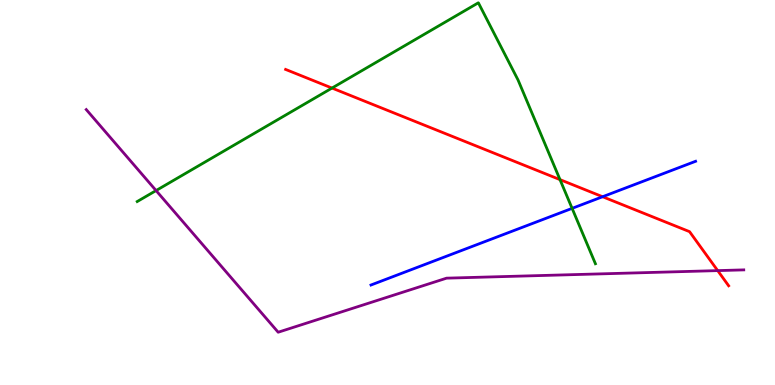[{'lines': ['blue', 'red'], 'intersections': [{'x': 7.78, 'y': 4.89}]}, {'lines': ['green', 'red'], 'intersections': [{'x': 4.28, 'y': 7.71}, {'x': 7.23, 'y': 5.33}]}, {'lines': ['purple', 'red'], 'intersections': [{'x': 9.26, 'y': 2.97}]}, {'lines': ['blue', 'green'], 'intersections': [{'x': 7.38, 'y': 4.59}]}, {'lines': ['blue', 'purple'], 'intersections': []}, {'lines': ['green', 'purple'], 'intersections': [{'x': 2.01, 'y': 5.05}]}]